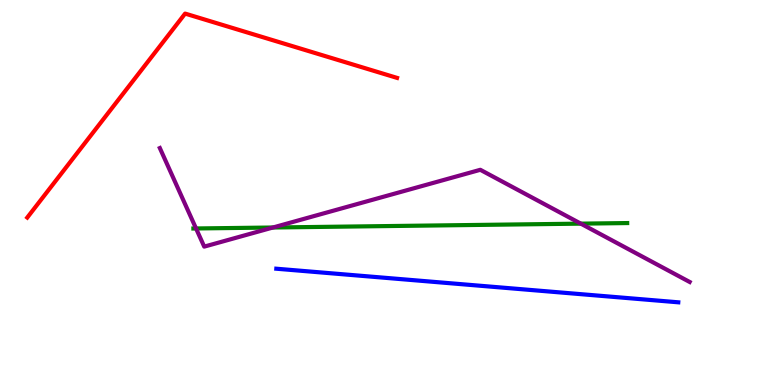[{'lines': ['blue', 'red'], 'intersections': []}, {'lines': ['green', 'red'], 'intersections': []}, {'lines': ['purple', 'red'], 'intersections': []}, {'lines': ['blue', 'green'], 'intersections': []}, {'lines': ['blue', 'purple'], 'intersections': []}, {'lines': ['green', 'purple'], 'intersections': [{'x': 2.53, 'y': 4.07}, {'x': 3.52, 'y': 4.09}, {'x': 7.49, 'y': 4.19}]}]